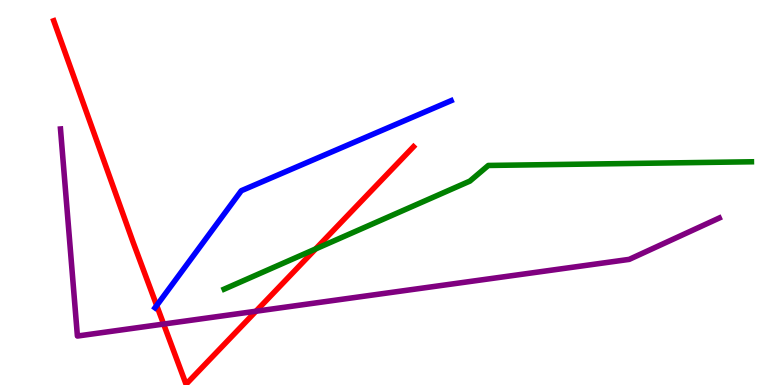[{'lines': ['blue', 'red'], 'intersections': [{'x': 2.02, 'y': 2.07}]}, {'lines': ['green', 'red'], 'intersections': [{'x': 4.07, 'y': 3.53}]}, {'lines': ['purple', 'red'], 'intersections': [{'x': 2.11, 'y': 1.58}, {'x': 3.3, 'y': 1.92}]}, {'lines': ['blue', 'green'], 'intersections': []}, {'lines': ['blue', 'purple'], 'intersections': []}, {'lines': ['green', 'purple'], 'intersections': []}]